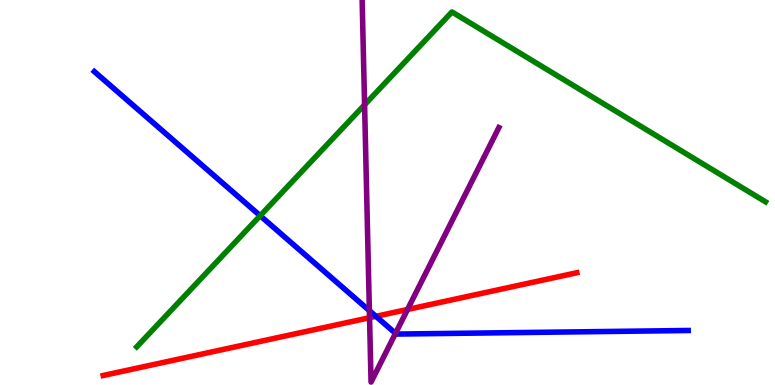[{'lines': ['blue', 'red'], 'intersections': [{'x': 4.85, 'y': 1.78}]}, {'lines': ['green', 'red'], 'intersections': []}, {'lines': ['purple', 'red'], 'intersections': [{'x': 4.77, 'y': 1.75}, {'x': 5.26, 'y': 1.96}]}, {'lines': ['blue', 'green'], 'intersections': [{'x': 3.36, 'y': 4.4}]}, {'lines': ['blue', 'purple'], 'intersections': [{'x': 4.77, 'y': 1.93}, {'x': 5.1, 'y': 1.34}]}, {'lines': ['green', 'purple'], 'intersections': [{'x': 4.7, 'y': 7.28}]}]